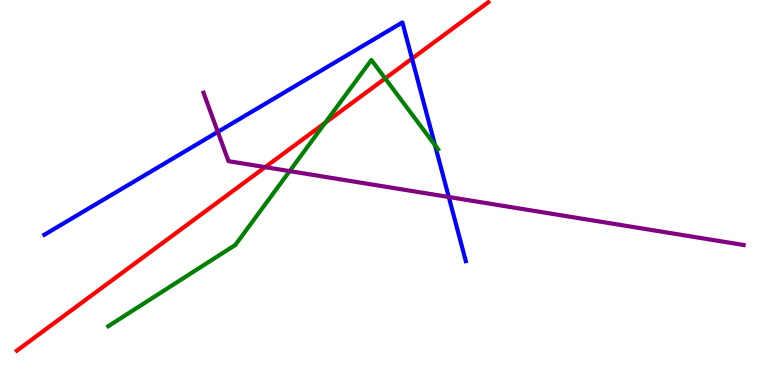[{'lines': ['blue', 'red'], 'intersections': [{'x': 5.32, 'y': 8.48}]}, {'lines': ['green', 'red'], 'intersections': [{'x': 4.2, 'y': 6.81}, {'x': 4.97, 'y': 7.96}]}, {'lines': ['purple', 'red'], 'intersections': [{'x': 3.42, 'y': 5.66}]}, {'lines': ['blue', 'green'], 'intersections': [{'x': 5.61, 'y': 6.23}]}, {'lines': ['blue', 'purple'], 'intersections': [{'x': 2.81, 'y': 6.57}, {'x': 5.79, 'y': 4.88}]}, {'lines': ['green', 'purple'], 'intersections': [{'x': 3.74, 'y': 5.56}]}]